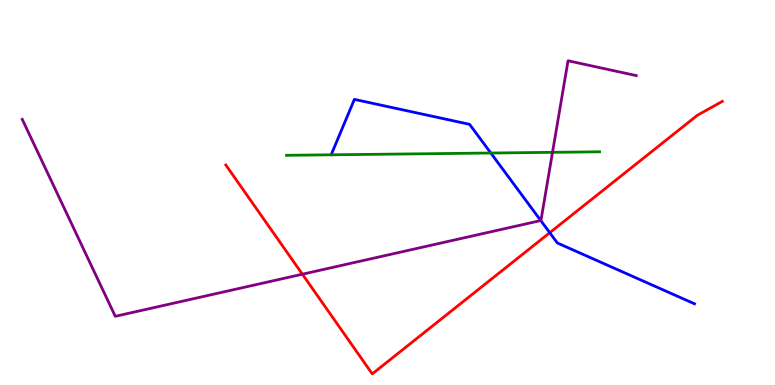[{'lines': ['blue', 'red'], 'intersections': [{'x': 7.09, 'y': 3.96}]}, {'lines': ['green', 'red'], 'intersections': []}, {'lines': ['purple', 'red'], 'intersections': [{'x': 3.9, 'y': 2.88}]}, {'lines': ['blue', 'green'], 'intersections': [{'x': 6.33, 'y': 6.03}]}, {'lines': ['blue', 'purple'], 'intersections': [{'x': 6.98, 'y': 4.27}]}, {'lines': ['green', 'purple'], 'intersections': [{'x': 7.13, 'y': 6.04}]}]